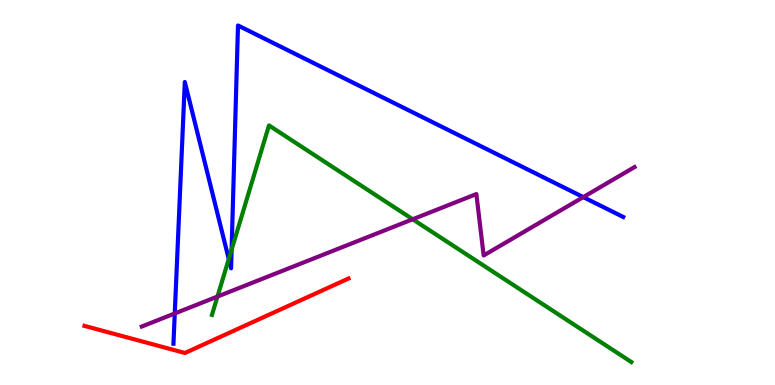[{'lines': ['blue', 'red'], 'intersections': []}, {'lines': ['green', 'red'], 'intersections': []}, {'lines': ['purple', 'red'], 'intersections': []}, {'lines': ['blue', 'green'], 'intersections': [{'x': 2.95, 'y': 3.27}, {'x': 2.99, 'y': 3.52}]}, {'lines': ['blue', 'purple'], 'intersections': [{'x': 2.25, 'y': 1.86}, {'x': 7.53, 'y': 4.88}]}, {'lines': ['green', 'purple'], 'intersections': [{'x': 2.81, 'y': 2.3}, {'x': 5.33, 'y': 4.3}]}]